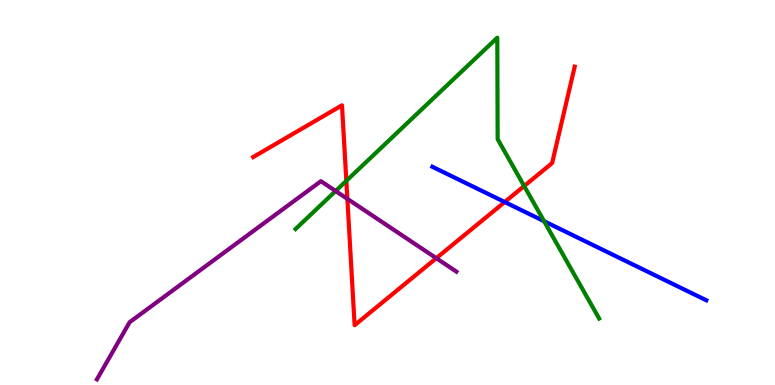[{'lines': ['blue', 'red'], 'intersections': [{'x': 6.51, 'y': 4.75}]}, {'lines': ['green', 'red'], 'intersections': [{'x': 4.47, 'y': 5.3}, {'x': 6.76, 'y': 5.17}]}, {'lines': ['purple', 'red'], 'intersections': [{'x': 4.48, 'y': 4.83}, {'x': 5.63, 'y': 3.29}]}, {'lines': ['blue', 'green'], 'intersections': [{'x': 7.02, 'y': 4.25}]}, {'lines': ['blue', 'purple'], 'intersections': []}, {'lines': ['green', 'purple'], 'intersections': [{'x': 4.33, 'y': 5.04}]}]